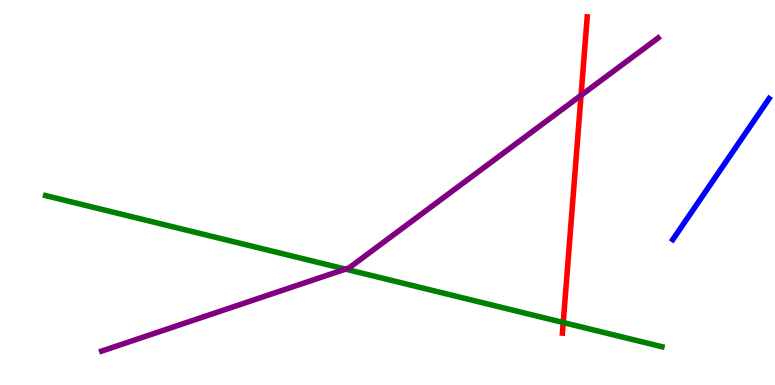[{'lines': ['blue', 'red'], 'intersections': []}, {'lines': ['green', 'red'], 'intersections': [{'x': 7.27, 'y': 1.62}]}, {'lines': ['purple', 'red'], 'intersections': [{'x': 7.5, 'y': 7.52}]}, {'lines': ['blue', 'green'], 'intersections': []}, {'lines': ['blue', 'purple'], 'intersections': []}, {'lines': ['green', 'purple'], 'intersections': [{'x': 4.46, 'y': 3.01}]}]